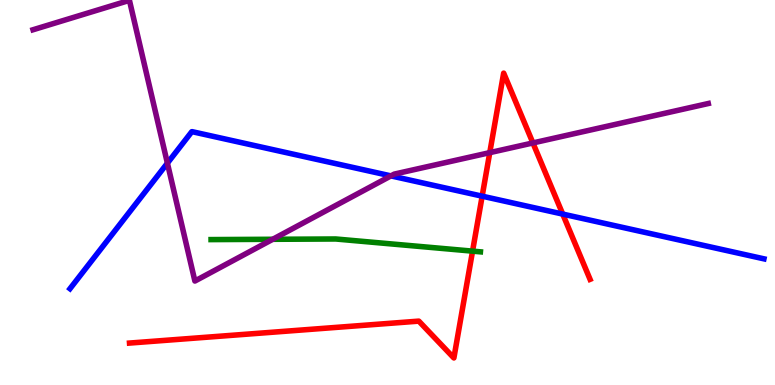[{'lines': ['blue', 'red'], 'intersections': [{'x': 6.22, 'y': 4.9}, {'x': 7.26, 'y': 4.44}]}, {'lines': ['green', 'red'], 'intersections': [{'x': 6.1, 'y': 3.48}]}, {'lines': ['purple', 'red'], 'intersections': [{'x': 6.32, 'y': 6.04}, {'x': 6.88, 'y': 6.29}]}, {'lines': ['blue', 'green'], 'intersections': []}, {'lines': ['blue', 'purple'], 'intersections': [{'x': 2.16, 'y': 5.76}, {'x': 5.04, 'y': 5.43}]}, {'lines': ['green', 'purple'], 'intersections': [{'x': 3.52, 'y': 3.78}]}]